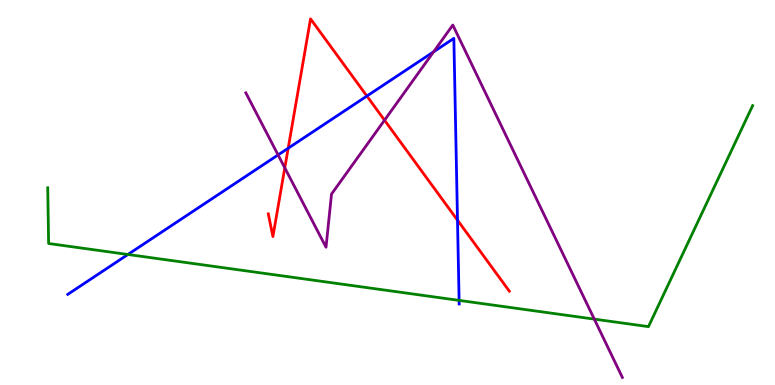[{'lines': ['blue', 'red'], 'intersections': [{'x': 3.72, 'y': 6.15}, {'x': 4.73, 'y': 7.51}, {'x': 5.9, 'y': 4.28}]}, {'lines': ['green', 'red'], 'intersections': []}, {'lines': ['purple', 'red'], 'intersections': [{'x': 3.67, 'y': 5.64}, {'x': 4.96, 'y': 6.88}]}, {'lines': ['blue', 'green'], 'intersections': [{'x': 1.65, 'y': 3.39}, {'x': 5.92, 'y': 2.2}]}, {'lines': ['blue', 'purple'], 'intersections': [{'x': 3.59, 'y': 5.98}, {'x': 5.59, 'y': 8.65}]}, {'lines': ['green', 'purple'], 'intersections': [{'x': 7.67, 'y': 1.71}]}]